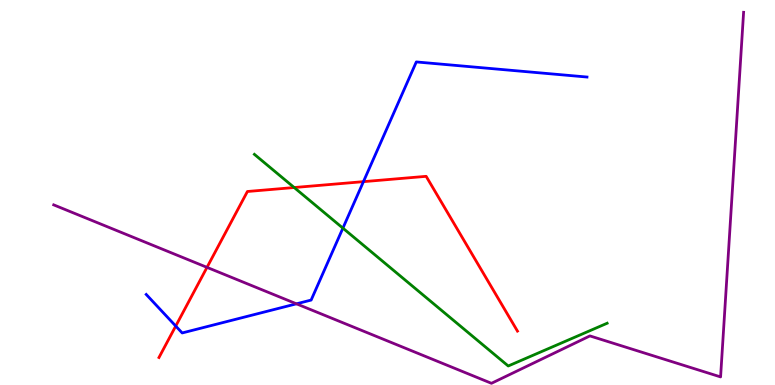[{'lines': ['blue', 'red'], 'intersections': [{'x': 2.27, 'y': 1.53}, {'x': 4.69, 'y': 5.28}]}, {'lines': ['green', 'red'], 'intersections': [{'x': 3.8, 'y': 5.13}]}, {'lines': ['purple', 'red'], 'intersections': [{'x': 2.67, 'y': 3.06}]}, {'lines': ['blue', 'green'], 'intersections': [{'x': 4.42, 'y': 4.07}]}, {'lines': ['blue', 'purple'], 'intersections': [{'x': 3.83, 'y': 2.11}]}, {'lines': ['green', 'purple'], 'intersections': []}]